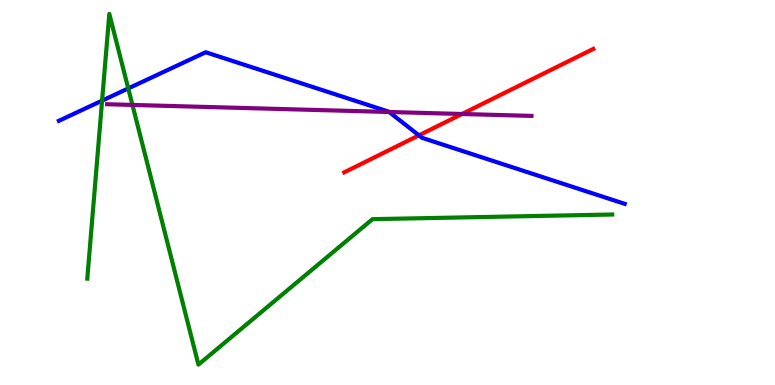[{'lines': ['blue', 'red'], 'intersections': [{'x': 5.41, 'y': 6.48}]}, {'lines': ['green', 'red'], 'intersections': []}, {'lines': ['purple', 'red'], 'intersections': [{'x': 5.96, 'y': 7.04}]}, {'lines': ['blue', 'green'], 'intersections': [{'x': 1.32, 'y': 7.39}, {'x': 1.65, 'y': 7.7}]}, {'lines': ['blue', 'purple'], 'intersections': [{'x': 5.02, 'y': 7.09}]}, {'lines': ['green', 'purple'], 'intersections': [{'x': 1.71, 'y': 7.27}]}]